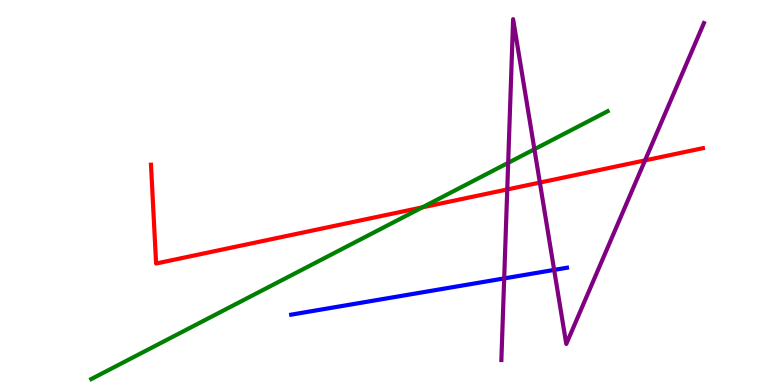[{'lines': ['blue', 'red'], 'intersections': []}, {'lines': ['green', 'red'], 'intersections': [{'x': 5.45, 'y': 4.61}]}, {'lines': ['purple', 'red'], 'intersections': [{'x': 6.55, 'y': 5.08}, {'x': 6.97, 'y': 5.26}, {'x': 8.32, 'y': 5.83}]}, {'lines': ['blue', 'green'], 'intersections': []}, {'lines': ['blue', 'purple'], 'intersections': [{'x': 6.51, 'y': 2.77}, {'x': 7.15, 'y': 2.99}]}, {'lines': ['green', 'purple'], 'intersections': [{'x': 6.56, 'y': 5.77}, {'x': 6.9, 'y': 6.12}]}]